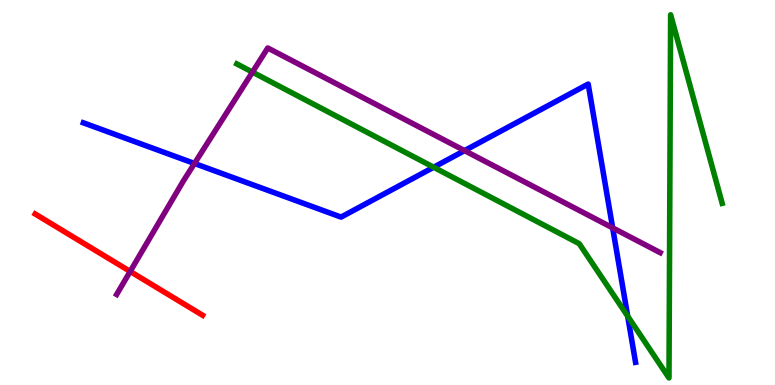[{'lines': ['blue', 'red'], 'intersections': []}, {'lines': ['green', 'red'], 'intersections': []}, {'lines': ['purple', 'red'], 'intersections': [{'x': 1.68, 'y': 2.95}]}, {'lines': ['blue', 'green'], 'intersections': [{'x': 5.6, 'y': 5.66}, {'x': 8.1, 'y': 1.79}]}, {'lines': ['blue', 'purple'], 'intersections': [{'x': 2.51, 'y': 5.75}, {'x': 5.99, 'y': 6.09}, {'x': 7.91, 'y': 4.08}]}, {'lines': ['green', 'purple'], 'intersections': [{'x': 3.26, 'y': 8.13}]}]